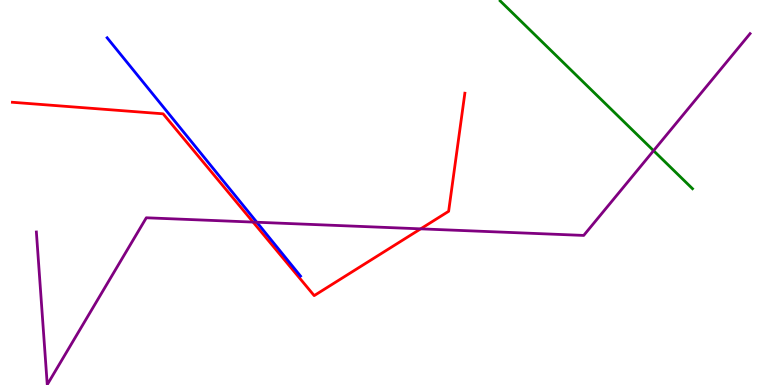[{'lines': ['blue', 'red'], 'intersections': []}, {'lines': ['green', 'red'], 'intersections': []}, {'lines': ['purple', 'red'], 'intersections': [{'x': 3.27, 'y': 4.23}, {'x': 5.43, 'y': 4.06}]}, {'lines': ['blue', 'green'], 'intersections': []}, {'lines': ['blue', 'purple'], 'intersections': [{'x': 3.31, 'y': 4.23}]}, {'lines': ['green', 'purple'], 'intersections': [{'x': 8.43, 'y': 6.09}]}]